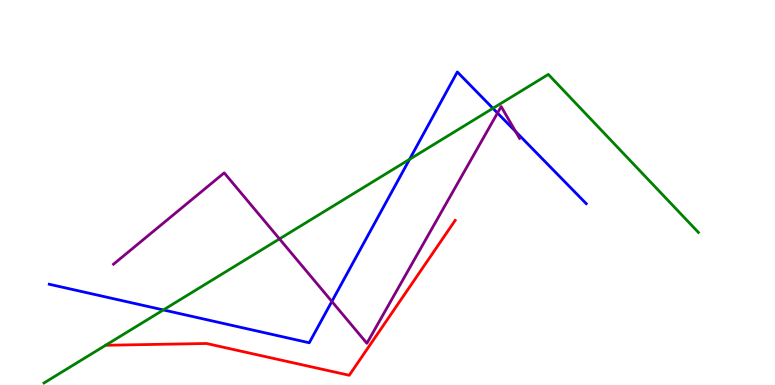[{'lines': ['blue', 'red'], 'intersections': []}, {'lines': ['green', 'red'], 'intersections': []}, {'lines': ['purple', 'red'], 'intersections': []}, {'lines': ['blue', 'green'], 'intersections': [{'x': 2.11, 'y': 1.95}, {'x': 5.28, 'y': 5.86}, {'x': 6.36, 'y': 7.19}]}, {'lines': ['blue', 'purple'], 'intersections': [{'x': 4.28, 'y': 2.17}, {'x': 6.42, 'y': 7.06}, {'x': 6.65, 'y': 6.58}]}, {'lines': ['green', 'purple'], 'intersections': [{'x': 3.61, 'y': 3.8}]}]